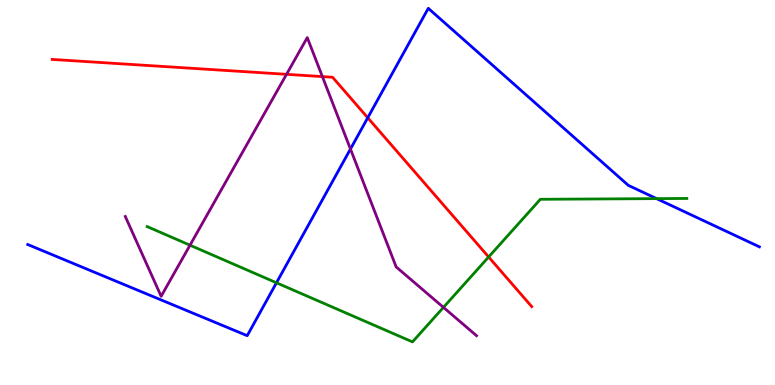[{'lines': ['blue', 'red'], 'intersections': [{'x': 4.75, 'y': 6.94}]}, {'lines': ['green', 'red'], 'intersections': [{'x': 6.3, 'y': 3.33}]}, {'lines': ['purple', 'red'], 'intersections': [{'x': 3.7, 'y': 8.07}, {'x': 4.16, 'y': 8.01}]}, {'lines': ['blue', 'green'], 'intersections': [{'x': 3.57, 'y': 2.66}, {'x': 8.47, 'y': 4.84}]}, {'lines': ['blue', 'purple'], 'intersections': [{'x': 4.52, 'y': 6.13}]}, {'lines': ['green', 'purple'], 'intersections': [{'x': 2.45, 'y': 3.63}, {'x': 5.72, 'y': 2.02}]}]